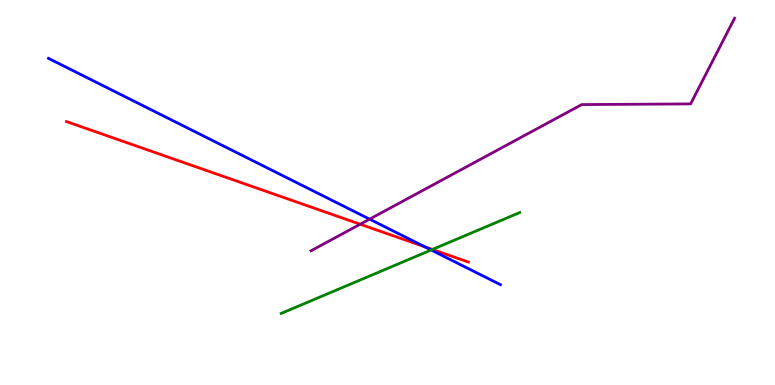[{'lines': ['blue', 'red'], 'intersections': [{'x': 5.48, 'y': 3.59}]}, {'lines': ['green', 'red'], 'intersections': [{'x': 5.58, 'y': 3.52}]}, {'lines': ['purple', 'red'], 'intersections': [{'x': 4.65, 'y': 4.18}]}, {'lines': ['blue', 'green'], 'intersections': [{'x': 5.56, 'y': 3.51}]}, {'lines': ['blue', 'purple'], 'intersections': [{'x': 4.77, 'y': 4.31}]}, {'lines': ['green', 'purple'], 'intersections': []}]